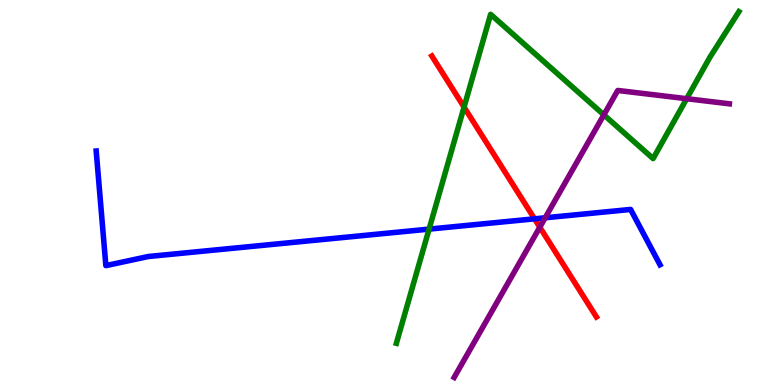[{'lines': ['blue', 'red'], 'intersections': [{'x': 6.9, 'y': 4.32}]}, {'lines': ['green', 'red'], 'intersections': [{'x': 5.99, 'y': 7.22}]}, {'lines': ['purple', 'red'], 'intersections': [{'x': 6.97, 'y': 4.1}]}, {'lines': ['blue', 'green'], 'intersections': [{'x': 5.54, 'y': 4.05}]}, {'lines': ['blue', 'purple'], 'intersections': [{'x': 7.03, 'y': 4.34}]}, {'lines': ['green', 'purple'], 'intersections': [{'x': 7.79, 'y': 7.02}, {'x': 8.86, 'y': 7.44}]}]